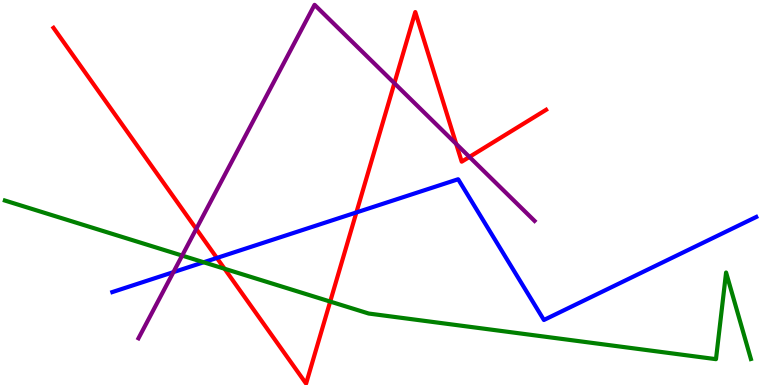[{'lines': ['blue', 'red'], 'intersections': [{'x': 2.8, 'y': 3.3}, {'x': 4.6, 'y': 4.48}]}, {'lines': ['green', 'red'], 'intersections': [{'x': 2.9, 'y': 3.02}, {'x': 4.26, 'y': 2.17}]}, {'lines': ['purple', 'red'], 'intersections': [{'x': 2.53, 'y': 4.05}, {'x': 5.09, 'y': 7.84}, {'x': 5.89, 'y': 6.26}, {'x': 6.06, 'y': 5.92}]}, {'lines': ['blue', 'green'], 'intersections': [{'x': 2.63, 'y': 3.19}]}, {'lines': ['blue', 'purple'], 'intersections': [{'x': 2.24, 'y': 2.93}]}, {'lines': ['green', 'purple'], 'intersections': [{'x': 2.35, 'y': 3.36}]}]